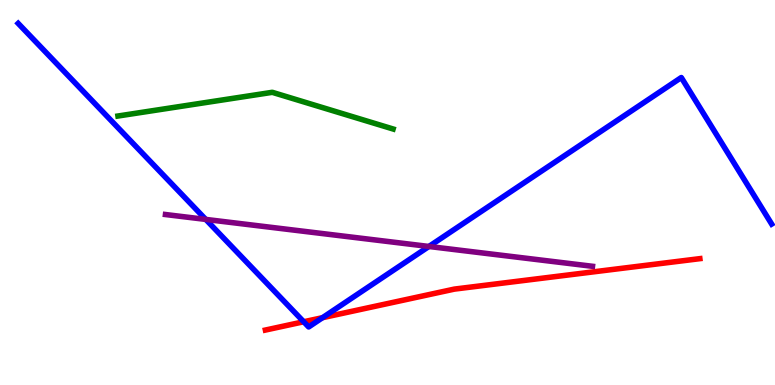[{'lines': ['blue', 'red'], 'intersections': [{'x': 3.92, 'y': 1.64}, {'x': 4.16, 'y': 1.75}]}, {'lines': ['green', 'red'], 'intersections': []}, {'lines': ['purple', 'red'], 'intersections': []}, {'lines': ['blue', 'green'], 'intersections': []}, {'lines': ['blue', 'purple'], 'intersections': [{'x': 2.65, 'y': 4.3}, {'x': 5.53, 'y': 3.6}]}, {'lines': ['green', 'purple'], 'intersections': []}]